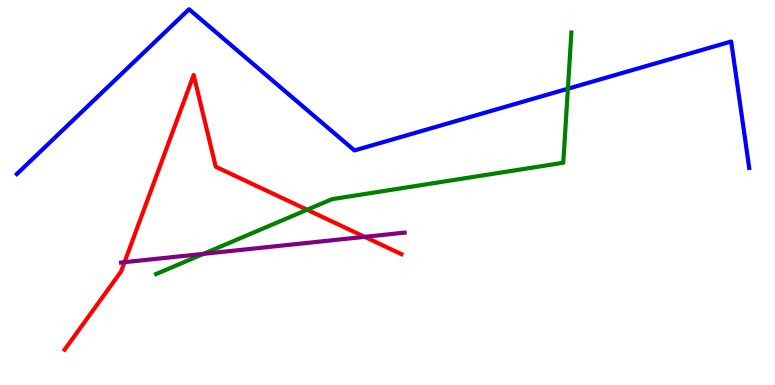[{'lines': ['blue', 'red'], 'intersections': []}, {'lines': ['green', 'red'], 'intersections': [{'x': 3.96, 'y': 4.55}]}, {'lines': ['purple', 'red'], 'intersections': [{'x': 1.61, 'y': 3.19}, {'x': 4.71, 'y': 3.85}]}, {'lines': ['blue', 'green'], 'intersections': [{'x': 7.33, 'y': 7.7}]}, {'lines': ['blue', 'purple'], 'intersections': []}, {'lines': ['green', 'purple'], 'intersections': [{'x': 2.63, 'y': 3.41}]}]